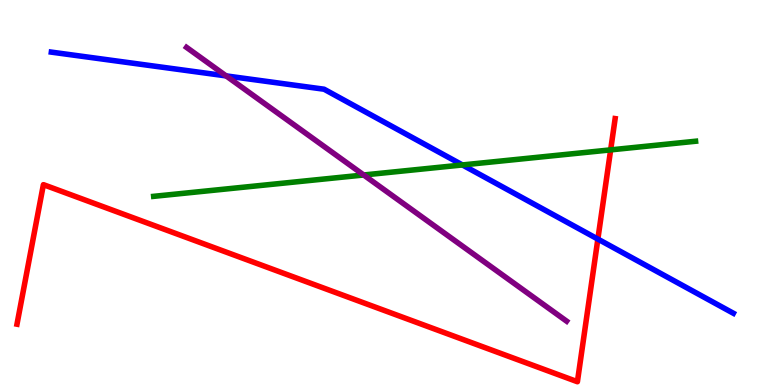[{'lines': ['blue', 'red'], 'intersections': [{'x': 7.71, 'y': 3.79}]}, {'lines': ['green', 'red'], 'intersections': [{'x': 7.88, 'y': 6.11}]}, {'lines': ['purple', 'red'], 'intersections': []}, {'lines': ['blue', 'green'], 'intersections': [{'x': 5.97, 'y': 5.72}]}, {'lines': ['blue', 'purple'], 'intersections': [{'x': 2.92, 'y': 8.03}]}, {'lines': ['green', 'purple'], 'intersections': [{'x': 4.69, 'y': 5.45}]}]